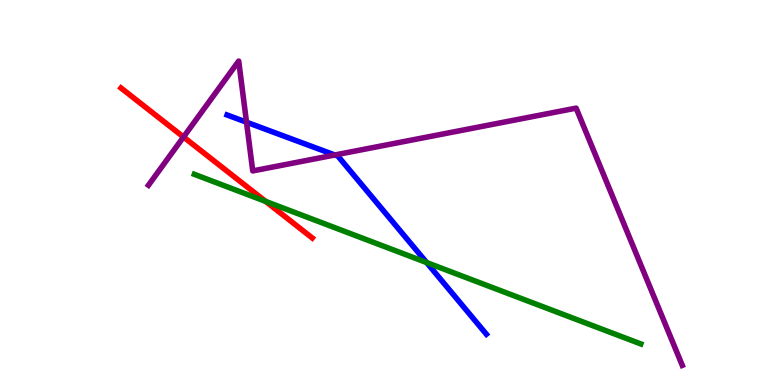[{'lines': ['blue', 'red'], 'intersections': []}, {'lines': ['green', 'red'], 'intersections': [{'x': 3.43, 'y': 4.77}]}, {'lines': ['purple', 'red'], 'intersections': [{'x': 2.37, 'y': 6.44}]}, {'lines': ['blue', 'green'], 'intersections': [{'x': 5.51, 'y': 3.18}]}, {'lines': ['blue', 'purple'], 'intersections': [{'x': 3.18, 'y': 6.83}, {'x': 4.32, 'y': 5.97}]}, {'lines': ['green', 'purple'], 'intersections': []}]